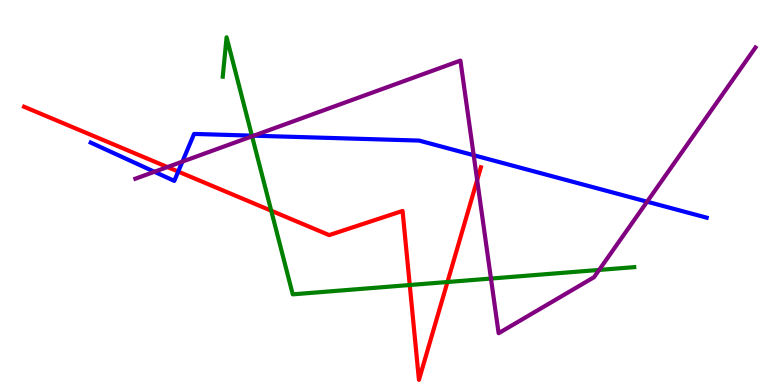[{'lines': ['blue', 'red'], 'intersections': [{'x': 2.3, 'y': 5.54}]}, {'lines': ['green', 'red'], 'intersections': [{'x': 3.5, 'y': 4.53}, {'x': 5.29, 'y': 2.6}, {'x': 5.77, 'y': 2.67}]}, {'lines': ['purple', 'red'], 'intersections': [{'x': 2.16, 'y': 5.66}, {'x': 6.16, 'y': 5.32}]}, {'lines': ['blue', 'green'], 'intersections': [{'x': 3.25, 'y': 6.48}]}, {'lines': ['blue', 'purple'], 'intersections': [{'x': 1.99, 'y': 5.54}, {'x': 2.35, 'y': 5.8}, {'x': 3.27, 'y': 6.48}, {'x': 6.11, 'y': 5.97}, {'x': 8.35, 'y': 4.76}]}, {'lines': ['green', 'purple'], 'intersections': [{'x': 3.25, 'y': 6.46}, {'x': 6.33, 'y': 2.76}, {'x': 7.73, 'y': 2.99}]}]